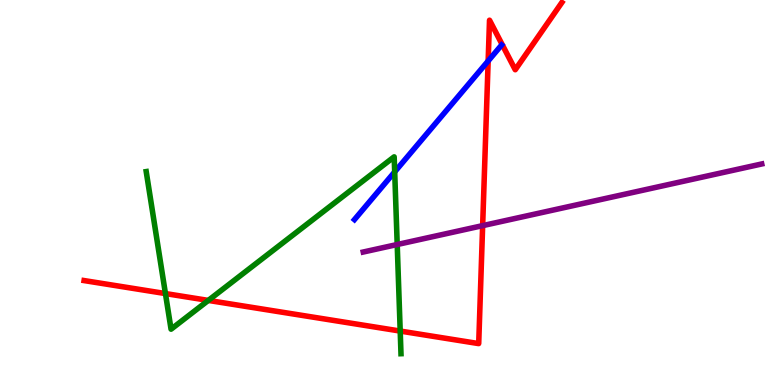[{'lines': ['blue', 'red'], 'intersections': [{'x': 6.3, 'y': 8.42}]}, {'lines': ['green', 'red'], 'intersections': [{'x': 2.13, 'y': 2.37}, {'x': 2.69, 'y': 2.2}, {'x': 5.16, 'y': 1.4}]}, {'lines': ['purple', 'red'], 'intersections': [{'x': 6.23, 'y': 4.14}]}, {'lines': ['blue', 'green'], 'intersections': [{'x': 5.09, 'y': 5.54}]}, {'lines': ['blue', 'purple'], 'intersections': []}, {'lines': ['green', 'purple'], 'intersections': [{'x': 5.13, 'y': 3.65}]}]